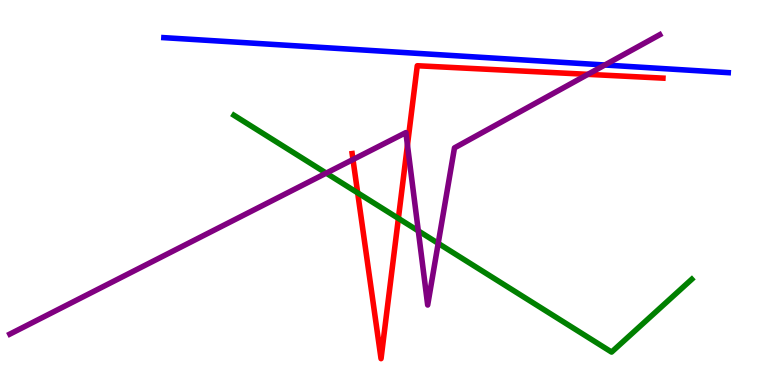[{'lines': ['blue', 'red'], 'intersections': []}, {'lines': ['green', 'red'], 'intersections': [{'x': 4.62, 'y': 4.99}, {'x': 5.14, 'y': 4.33}]}, {'lines': ['purple', 'red'], 'intersections': [{'x': 4.55, 'y': 5.86}, {'x': 5.26, 'y': 6.23}, {'x': 7.59, 'y': 8.07}]}, {'lines': ['blue', 'green'], 'intersections': []}, {'lines': ['blue', 'purple'], 'intersections': [{'x': 7.8, 'y': 8.31}]}, {'lines': ['green', 'purple'], 'intersections': [{'x': 4.21, 'y': 5.5}, {'x': 5.4, 'y': 4.0}, {'x': 5.65, 'y': 3.68}]}]